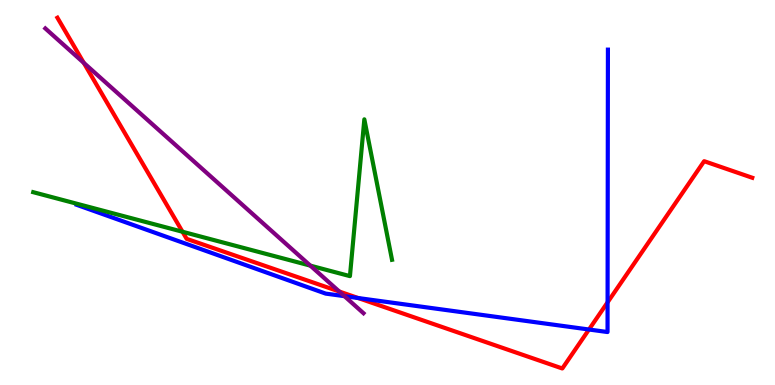[{'lines': ['blue', 'red'], 'intersections': [{'x': 4.62, 'y': 2.26}, {'x': 7.6, 'y': 1.44}, {'x': 7.84, 'y': 2.15}]}, {'lines': ['green', 'red'], 'intersections': [{'x': 2.35, 'y': 3.98}]}, {'lines': ['purple', 'red'], 'intersections': [{'x': 1.08, 'y': 8.37}, {'x': 4.38, 'y': 2.43}]}, {'lines': ['blue', 'green'], 'intersections': []}, {'lines': ['blue', 'purple'], 'intersections': [{'x': 4.44, 'y': 2.31}]}, {'lines': ['green', 'purple'], 'intersections': [{'x': 4.0, 'y': 3.1}]}]